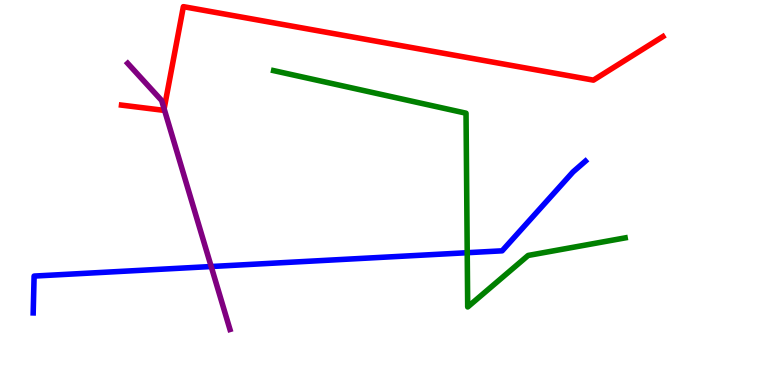[{'lines': ['blue', 'red'], 'intersections': []}, {'lines': ['green', 'red'], 'intersections': []}, {'lines': ['purple', 'red'], 'intersections': [{'x': 2.12, 'y': 7.17}]}, {'lines': ['blue', 'green'], 'intersections': [{'x': 6.03, 'y': 3.44}]}, {'lines': ['blue', 'purple'], 'intersections': [{'x': 2.73, 'y': 3.08}]}, {'lines': ['green', 'purple'], 'intersections': []}]